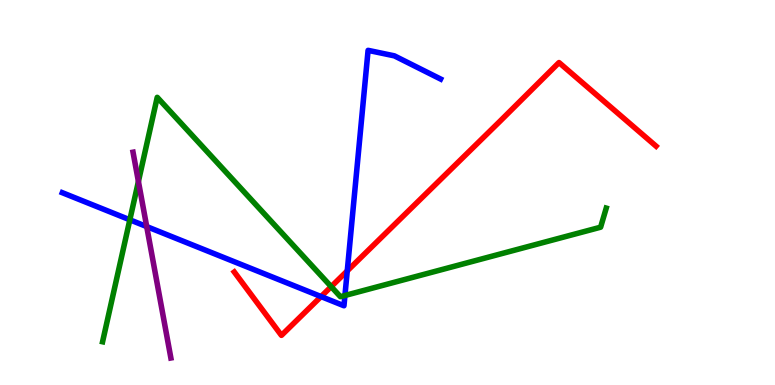[{'lines': ['blue', 'red'], 'intersections': [{'x': 4.14, 'y': 2.3}, {'x': 4.48, 'y': 2.96}]}, {'lines': ['green', 'red'], 'intersections': [{'x': 4.27, 'y': 2.55}]}, {'lines': ['purple', 'red'], 'intersections': []}, {'lines': ['blue', 'green'], 'intersections': [{'x': 1.68, 'y': 4.29}, {'x': 4.45, 'y': 2.33}]}, {'lines': ['blue', 'purple'], 'intersections': [{'x': 1.89, 'y': 4.11}]}, {'lines': ['green', 'purple'], 'intersections': [{'x': 1.79, 'y': 5.29}]}]